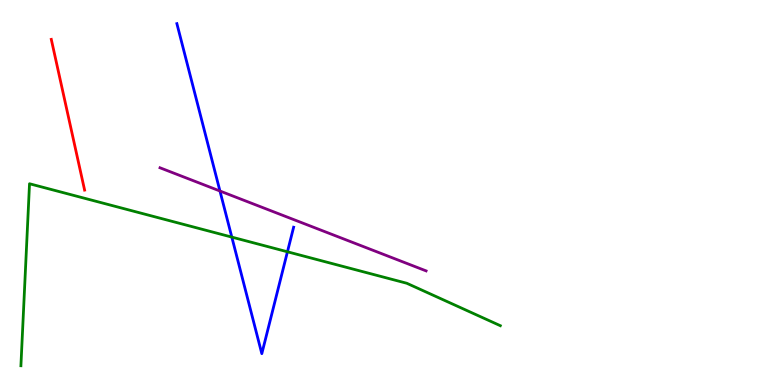[{'lines': ['blue', 'red'], 'intersections': []}, {'lines': ['green', 'red'], 'intersections': []}, {'lines': ['purple', 'red'], 'intersections': []}, {'lines': ['blue', 'green'], 'intersections': [{'x': 2.99, 'y': 3.84}, {'x': 3.71, 'y': 3.46}]}, {'lines': ['blue', 'purple'], 'intersections': [{'x': 2.84, 'y': 5.04}]}, {'lines': ['green', 'purple'], 'intersections': []}]